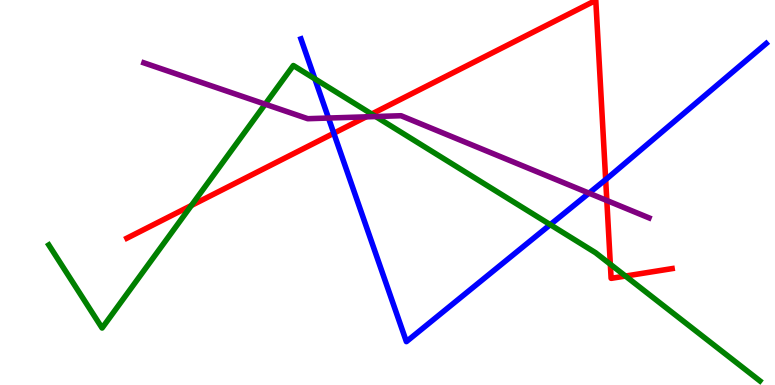[{'lines': ['blue', 'red'], 'intersections': [{'x': 4.31, 'y': 6.54}, {'x': 7.82, 'y': 5.34}]}, {'lines': ['green', 'red'], 'intersections': [{'x': 2.47, 'y': 4.66}, {'x': 4.8, 'y': 7.04}, {'x': 7.88, 'y': 3.14}, {'x': 8.07, 'y': 2.83}]}, {'lines': ['purple', 'red'], 'intersections': [{'x': 4.72, 'y': 6.97}, {'x': 7.83, 'y': 4.79}]}, {'lines': ['blue', 'green'], 'intersections': [{'x': 4.06, 'y': 7.95}, {'x': 7.1, 'y': 4.16}]}, {'lines': ['blue', 'purple'], 'intersections': [{'x': 4.24, 'y': 6.93}, {'x': 7.6, 'y': 4.98}]}, {'lines': ['green', 'purple'], 'intersections': [{'x': 3.42, 'y': 7.29}, {'x': 4.85, 'y': 6.97}]}]